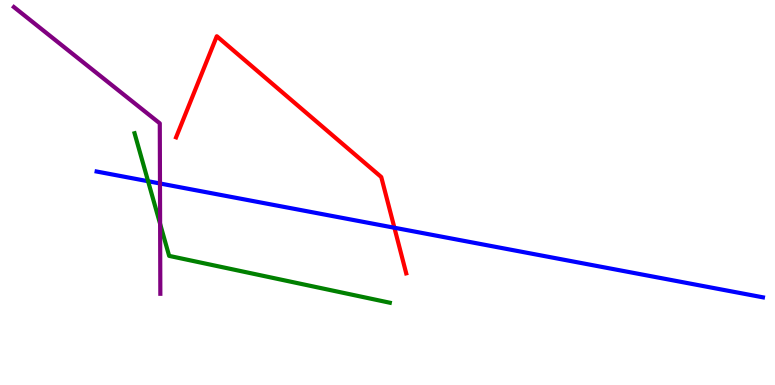[{'lines': ['blue', 'red'], 'intersections': [{'x': 5.09, 'y': 4.08}]}, {'lines': ['green', 'red'], 'intersections': []}, {'lines': ['purple', 'red'], 'intersections': []}, {'lines': ['blue', 'green'], 'intersections': [{'x': 1.91, 'y': 5.29}]}, {'lines': ['blue', 'purple'], 'intersections': [{'x': 2.06, 'y': 5.23}]}, {'lines': ['green', 'purple'], 'intersections': [{'x': 2.07, 'y': 4.19}]}]